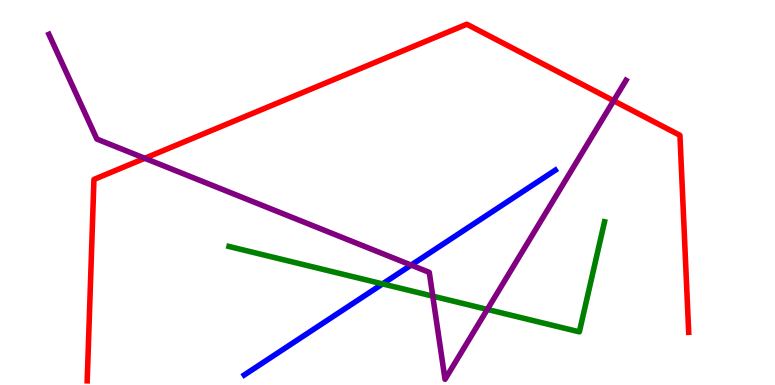[{'lines': ['blue', 'red'], 'intersections': []}, {'lines': ['green', 'red'], 'intersections': []}, {'lines': ['purple', 'red'], 'intersections': [{'x': 1.87, 'y': 5.89}, {'x': 7.92, 'y': 7.38}]}, {'lines': ['blue', 'green'], 'intersections': [{'x': 4.94, 'y': 2.63}]}, {'lines': ['blue', 'purple'], 'intersections': [{'x': 5.31, 'y': 3.11}]}, {'lines': ['green', 'purple'], 'intersections': [{'x': 5.58, 'y': 2.31}, {'x': 6.29, 'y': 1.96}]}]